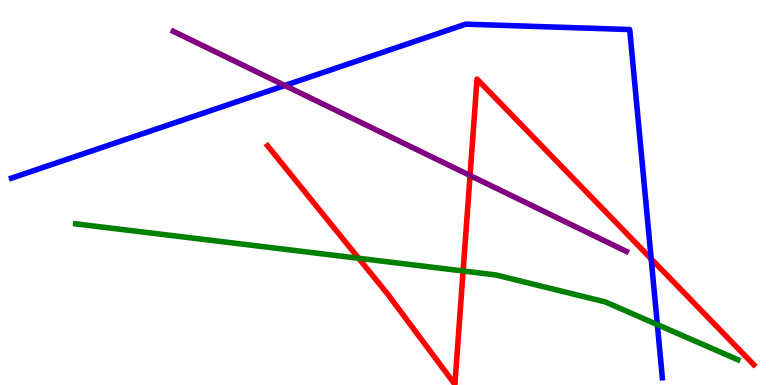[{'lines': ['blue', 'red'], 'intersections': [{'x': 8.4, 'y': 3.28}]}, {'lines': ['green', 'red'], 'intersections': [{'x': 4.63, 'y': 3.29}, {'x': 5.98, 'y': 2.96}]}, {'lines': ['purple', 'red'], 'intersections': [{'x': 6.07, 'y': 5.44}]}, {'lines': ['blue', 'green'], 'intersections': [{'x': 8.48, 'y': 1.57}]}, {'lines': ['blue', 'purple'], 'intersections': [{'x': 3.67, 'y': 7.78}]}, {'lines': ['green', 'purple'], 'intersections': []}]